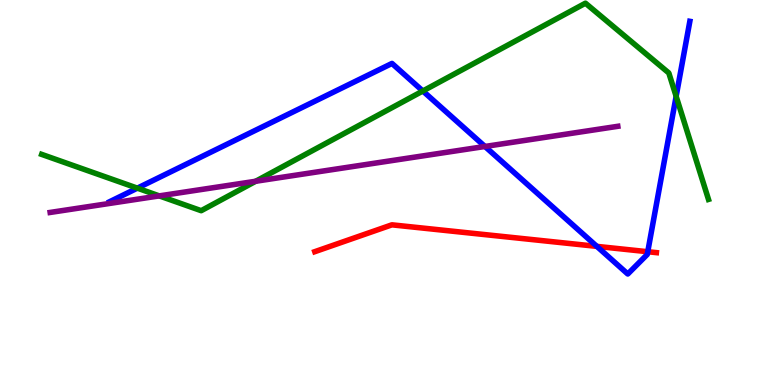[{'lines': ['blue', 'red'], 'intersections': [{'x': 7.7, 'y': 3.6}, {'x': 8.36, 'y': 3.46}]}, {'lines': ['green', 'red'], 'intersections': []}, {'lines': ['purple', 'red'], 'intersections': []}, {'lines': ['blue', 'green'], 'intersections': [{'x': 1.77, 'y': 5.11}, {'x': 5.46, 'y': 7.64}, {'x': 8.72, 'y': 7.5}]}, {'lines': ['blue', 'purple'], 'intersections': [{'x': 6.26, 'y': 6.2}]}, {'lines': ['green', 'purple'], 'intersections': [{'x': 2.06, 'y': 4.91}, {'x': 3.3, 'y': 5.29}]}]